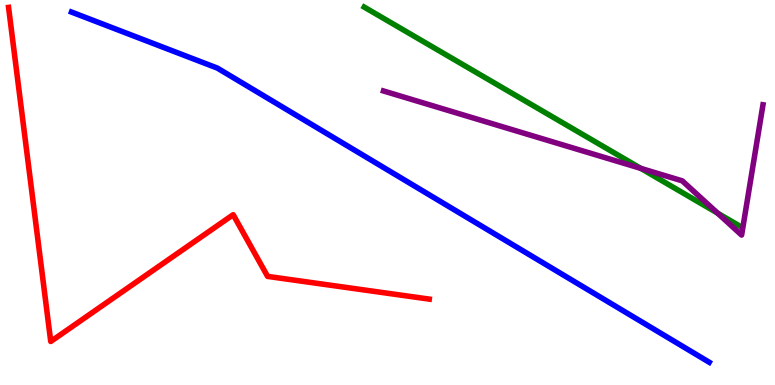[{'lines': ['blue', 'red'], 'intersections': []}, {'lines': ['green', 'red'], 'intersections': []}, {'lines': ['purple', 'red'], 'intersections': []}, {'lines': ['blue', 'green'], 'intersections': []}, {'lines': ['blue', 'purple'], 'intersections': []}, {'lines': ['green', 'purple'], 'intersections': [{'x': 8.27, 'y': 5.63}, {'x': 9.26, 'y': 4.46}]}]